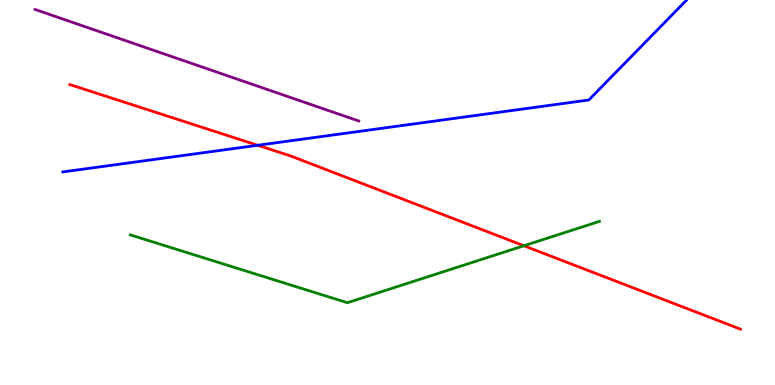[{'lines': ['blue', 'red'], 'intersections': [{'x': 3.33, 'y': 6.23}]}, {'lines': ['green', 'red'], 'intersections': [{'x': 6.76, 'y': 3.62}]}, {'lines': ['purple', 'red'], 'intersections': []}, {'lines': ['blue', 'green'], 'intersections': []}, {'lines': ['blue', 'purple'], 'intersections': []}, {'lines': ['green', 'purple'], 'intersections': []}]